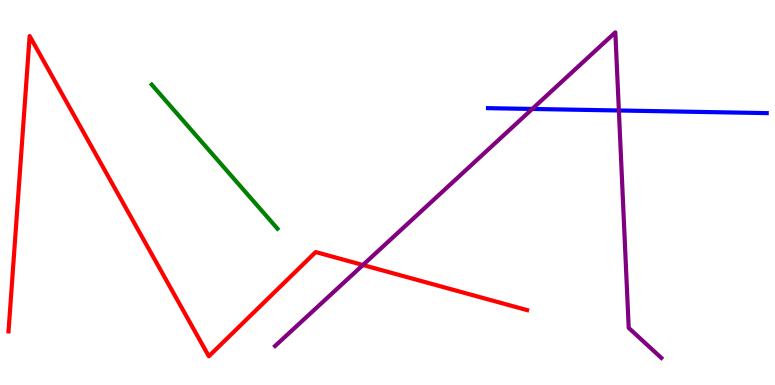[{'lines': ['blue', 'red'], 'intersections': []}, {'lines': ['green', 'red'], 'intersections': []}, {'lines': ['purple', 'red'], 'intersections': [{'x': 4.68, 'y': 3.12}]}, {'lines': ['blue', 'green'], 'intersections': []}, {'lines': ['blue', 'purple'], 'intersections': [{'x': 6.87, 'y': 7.17}, {'x': 7.99, 'y': 7.13}]}, {'lines': ['green', 'purple'], 'intersections': []}]